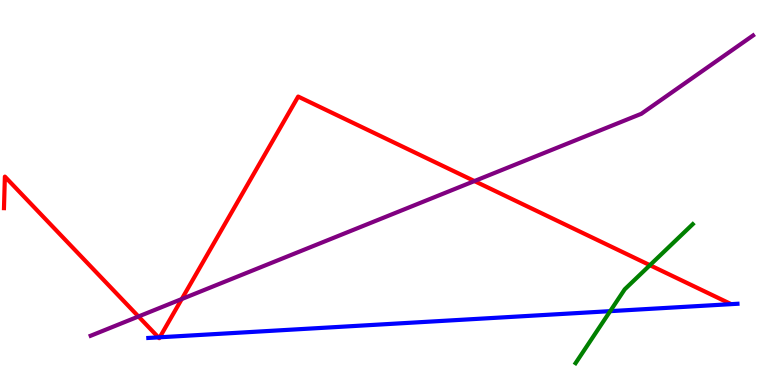[{'lines': ['blue', 'red'], 'intersections': [{'x': 2.04, 'y': 1.24}, {'x': 2.06, 'y': 1.24}]}, {'lines': ['green', 'red'], 'intersections': [{'x': 8.39, 'y': 3.11}]}, {'lines': ['purple', 'red'], 'intersections': [{'x': 1.79, 'y': 1.78}, {'x': 2.35, 'y': 2.23}, {'x': 6.12, 'y': 5.3}]}, {'lines': ['blue', 'green'], 'intersections': [{'x': 7.87, 'y': 1.92}]}, {'lines': ['blue', 'purple'], 'intersections': []}, {'lines': ['green', 'purple'], 'intersections': []}]